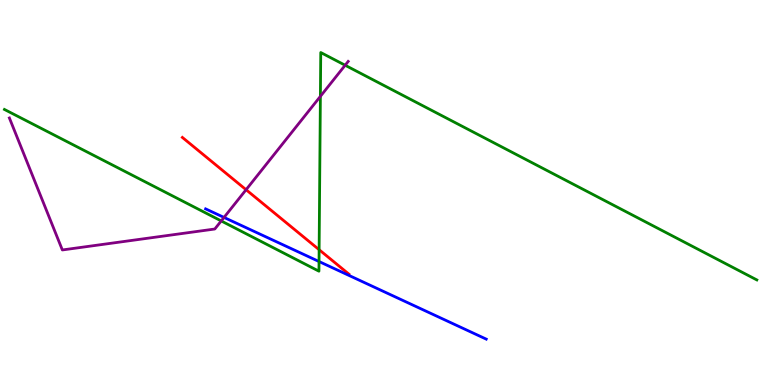[{'lines': ['blue', 'red'], 'intersections': []}, {'lines': ['green', 'red'], 'intersections': [{'x': 4.12, 'y': 3.51}]}, {'lines': ['purple', 'red'], 'intersections': [{'x': 3.18, 'y': 5.07}]}, {'lines': ['blue', 'green'], 'intersections': [{'x': 4.12, 'y': 3.21}]}, {'lines': ['blue', 'purple'], 'intersections': [{'x': 2.89, 'y': 4.35}]}, {'lines': ['green', 'purple'], 'intersections': [{'x': 2.85, 'y': 4.26}, {'x': 4.13, 'y': 7.5}, {'x': 4.45, 'y': 8.31}]}]